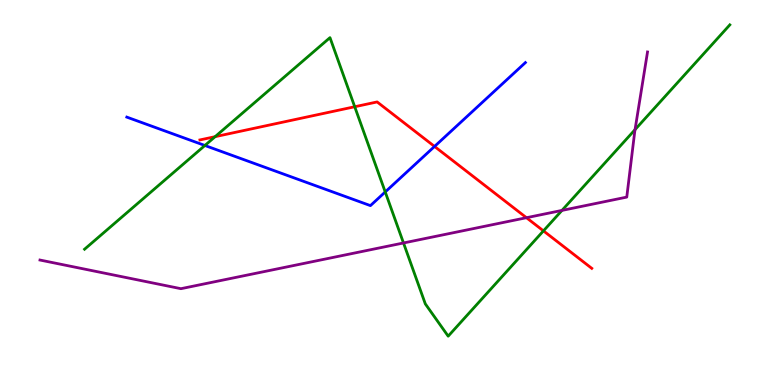[{'lines': ['blue', 'red'], 'intersections': [{'x': 5.61, 'y': 6.2}]}, {'lines': ['green', 'red'], 'intersections': [{'x': 2.78, 'y': 6.45}, {'x': 4.58, 'y': 7.23}, {'x': 7.01, 'y': 4.0}]}, {'lines': ['purple', 'red'], 'intersections': [{'x': 6.79, 'y': 4.35}]}, {'lines': ['blue', 'green'], 'intersections': [{'x': 2.64, 'y': 6.22}, {'x': 4.97, 'y': 5.01}]}, {'lines': ['blue', 'purple'], 'intersections': []}, {'lines': ['green', 'purple'], 'intersections': [{'x': 5.21, 'y': 3.69}, {'x': 7.25, 'y': 4.53}, {'x': 8.19, 'y': 6.63}]}]